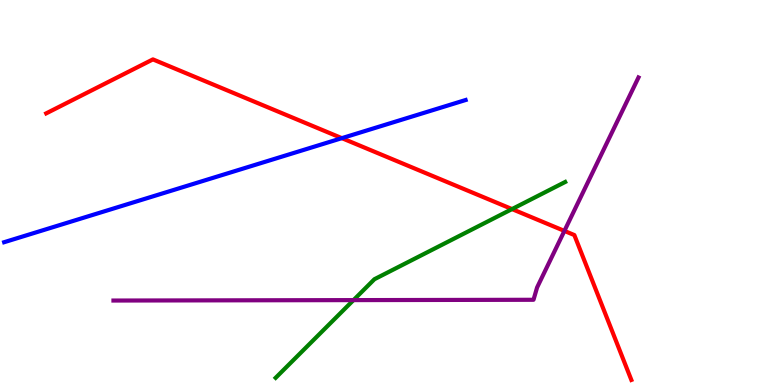[{'lines': ['blue', 'red'], 'intersections': [{'x': 4.41, 'y': 6.41}]}, {'lines': ['green', 'red'], 'intersections': [{'x': 6.61, 'y': 4.57}]}, {'lines': ['purple', 'red'], 'intersections': [{'x': 7.28, 'y': 4.0}]}, {'lines': ['blue', 'green'], 'intersections': []}, {'lines': ['blue', 'purple'], 'intersections': []}, {'lines': ['green', 'purple'], 'intersections': [{'x': 4.56, 'y': 2.2}]}]